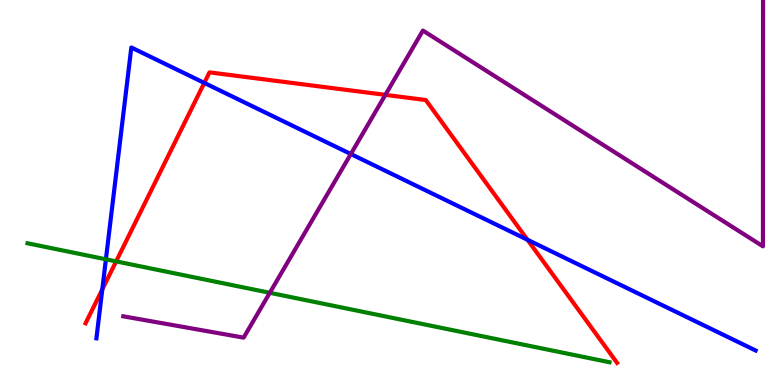[{'lines': ['blue', 'red'], 'intersections': [{'x': 1.32, 'y': 2.48}, {'x': 2.64, 'y': 7.85}, {'x': 6.81, 'y': 3.77}]}, {'lines': ['green', 'red'], 'intersections': [{'x': 1.5, 'y': 3.21}]}, {'lines': ['purple', 'red'], 'intersections': [{'x': 4.97, 'y': 7.54}]}, {'lines': ['blue', 'green'], 'intersections': [{'x': 1.37, 'y': 3.26}]}, {'lines': ['blue', 'purple'], 'intersections': [{'x': 4.53, 'y': 6.0}]}, {'lines': ['green', 'purple'], 'intersections': [{'x': 3.48, 'y': 2.39}]}]